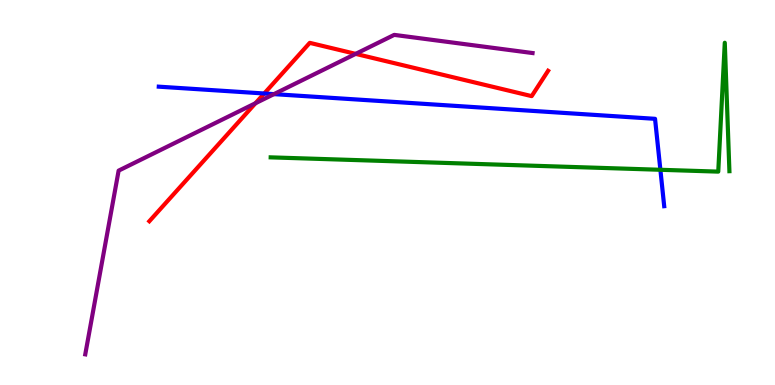[{'lines': ['blue', 'red'], 'intersections': [{'x': 3.41, 'y': 7.57}]}, {'lines': ['green', 'red'], 'intersections': []}, {'lines': ['purple', 'red'], 'intersections': [{'x': 3.3, 'y': 7.32}, {'x': 4.59, 'y': 8.6}]}, {'lines': ['blue', 'green'], 'intersections': [{'x': 8.52, 'y': 5.59}]}, {'lines': ['blue', 'purple'], 'intersections': [{'x': 3.53, 'y': 7.56}]}, {'lines': ['green', 'purple'], 'intersections': []}]